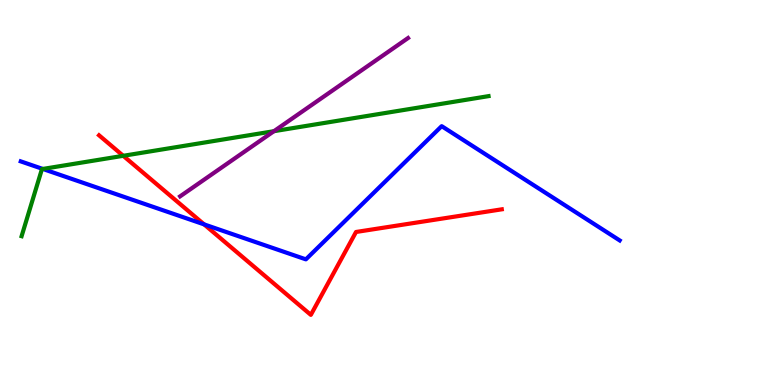[{'lines': ['blue', 'red'], 'intersections': [{'x': 2.63, 'y': 4.17}]}, {'lines': ['green', 'red'], 'intersections': [{'x': 1.59, 'y': 5.95}]}, {'lines': ['purple', 'red'], 'intersections': []}, {'lines': ['blue', 'green'], 'intersections': [{'x': 0.552, 'y': 5.61}]}, {'lines': ['blue', 'purple'], 'intersections': []}, {'lines': ['green', 'purple'], 'intersections': [{'x': 3.53, 'y': 6.59}]}]